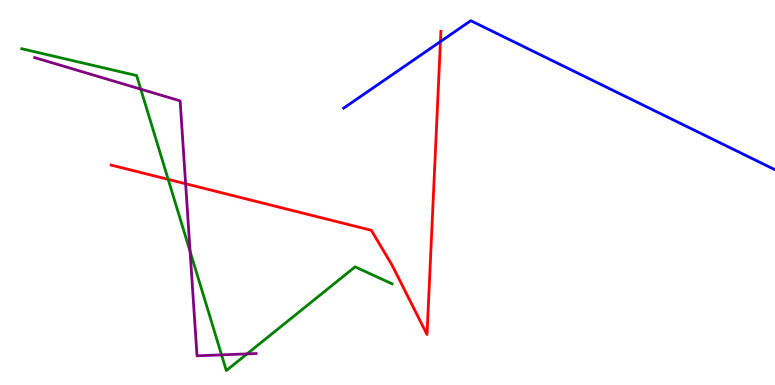[{'lines': ['blue', 'red'], 'intersections': [{'x': 5.68, 'y': 8.92}]}, {'lines': ['green', 'red'], 'intersections': [{'x': 2.17, 'y': 5.34}]}, {'lines': ['purple', 'red'], 'intersections': [{'x': 2.4, 'y': 5.23}]}, {'lines': ['blue', 'green'], 'intersections': []}, {'lines': ['blue', 'purple'], 'intersections': []}, {'lines': ['green', 'purple'], 'intersections': [{'x': 1.82, 'y': 7.68}, {'x': 2.45, 'y': 3.47}, {'x': 2.86, 'y': 0.783}, {'x': 3.19, 'y': 0.808}]}]